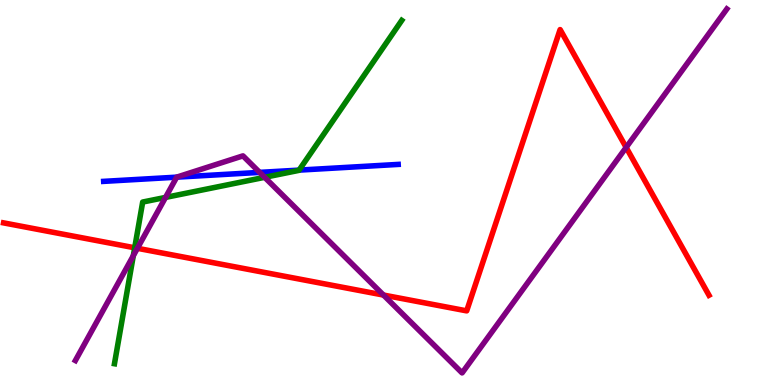[{'lines': ['blue', 'red'], 'intersections': []}, {'lines': ['green', 'red'], 'intersections': [{'x': 1.74, 'y': 3.56}]}, {'lines': ['purple', 'red'], 'intersections': [{'x': 1.77, 'y': 3.55}, {'x': 4.95, 'y': 2.34}, {'x': 8.08, 'y': 6.17}]}, {'lines': ['blue', 'green'], 'intersections': [{'x': 3.86, 'y': 5.58}]}, {'lines': ['blue', 'purple'], 'intersections': [{'x': 2.28, 'y': 5.4}, {'x': 3.35, 'y': 5.52}]}, {'lines': ['green', 'purple'], 'intersections': [{'x': 1.72, 'y': 3.36}, {'x': 2.14, 'y': 4.87}, {'x': 3.41, 'y': 5.39}]}]